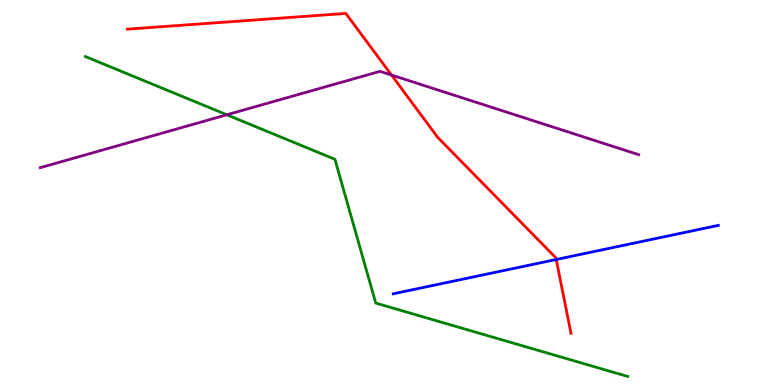[{'lines': ['blue', 'red'], 'intersections': [{'x': 7.18, 'y': 3.26}]}, {'lines': ['green', 'red'], 'intersections': []}, {'lines': ['purple', 'red'], 'intersections': [{'x': 5.05, 'y': 8.05}]}, {'lines': ['blue', 'green'], 'intersections': []}, {'lines': ['blue', 'purple'], 'intersections': []}, {'lines': ['green', 'purple'], 'intersections': [{'x': 2.93, 'y': 7.02}]}]